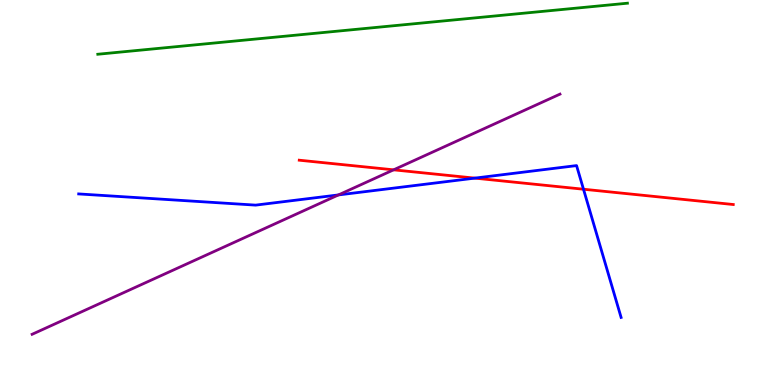[{'lines': ['blue', 'red'], 'intersections': [{'x': 6.13, 'y': 5.37}, {'x': 7.53, 'y': 5.09}]}, {'lines': ['green', 'red'], 'intersections': []}, {'lines': ['purple', 'red'], 'intersections': [{'x': 5.08, 'y': 5.59}]}, {'lines': ['blue', 'green'], 'intersections': []}, {'lines': ['blue', 'purple'], 'intersections': [{'x': 4.37, 'y': 4.94}]}, {'lines': ['green', 'purple'], 'intersections': []}]